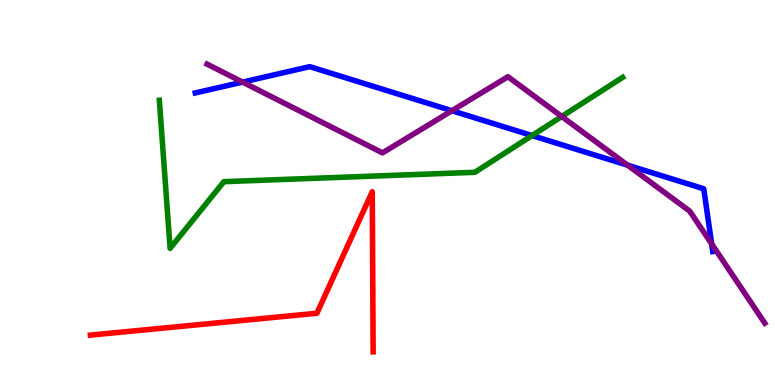[{'lines': ['blue', 'red'], 'intersections': []}, {'lines': ['green', 'red'], 'intersections': []}, {'lines': ['purple', 'red'], 'intersections': []}, {'lines': ['blue', 'green'], 'intersections': [{'x': 6.87, 'y': 6.48}]}, {'lines': ['blue', 'purple'], 'intersections': [{'x': 3.13, 'y': 7.87}, {'x': 5.83, 'y': 7.12}, {'x': 8.1, 'y': 5.71}, {'x': 9.18, 'y': 3.67}]}, {'lines': ['green', 'purple'], 'intersections': [{'x': 7.25, 'y': 6.97}]}]